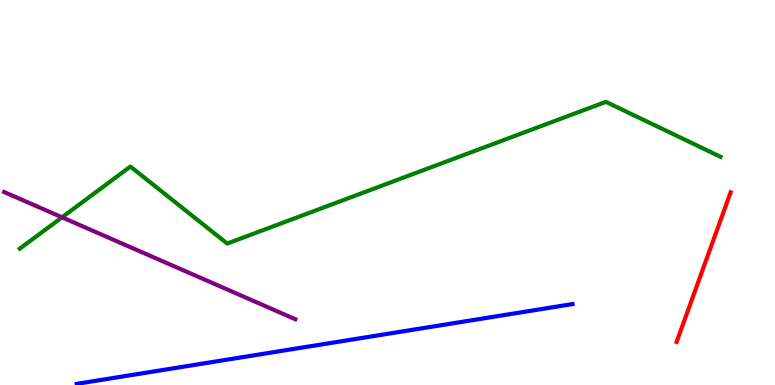[{'lines': ['blue', 'red'], 'intersections': []}, {'lines': ['green', 'red'], 'intersections': []}, {'lines': ['purple', 'red'], 'intersections': []}, {'lines': ['blue', 'green'], 'intersections': []}, {'lines': ['blue', 'purple'], 'intersections': []}, {'lines': ['green', 'purple'], 'intersections': [{'x': 0.8, 'y': 4.36}]}]